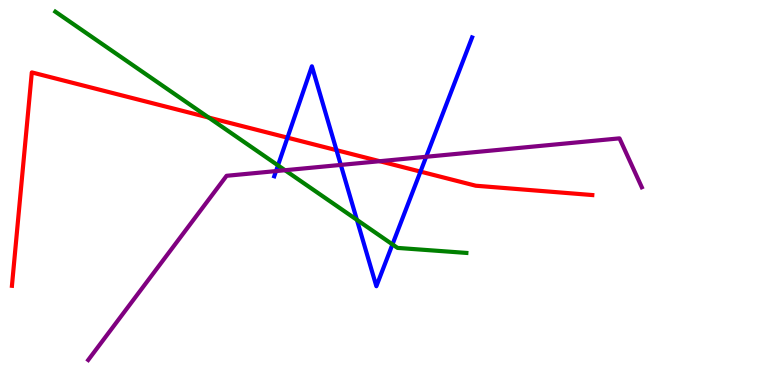[{'lines': ['blue', 'red'], 'intersections': [{'x': 3.71, 'y': 6.42}, {'x': 4.34, 'y': 6.1}, {'x': 5.43, 'y': 5.54}]}, {'lines': ['green', 'red'], 'intersections': [{'x': 2.69, 'y': 6.95}]}, {'lines': ['purple', 'red'], 'intersections': [{'x': 4.9, 'y': 5.81}]}, {'lines': ['blue', 'green'], 'intersections': [{'x': 3.59, 'y': 5.7}, {'x': 4.61, 'y': 4.29}, {'x': 5.06, 'y': 3.65}]}, {'lines': ['blue', 'purple'], 'intersections': [{'x': 3.56, 'y': 5.56}, {'x': 4.4, 'y': 5.72}, {'x': 5.5, 'y': 5.93}]}, {'lines': ['green', 'purple'], 'intersections': [{'x': 3.68, 'y': 5.58}]}]